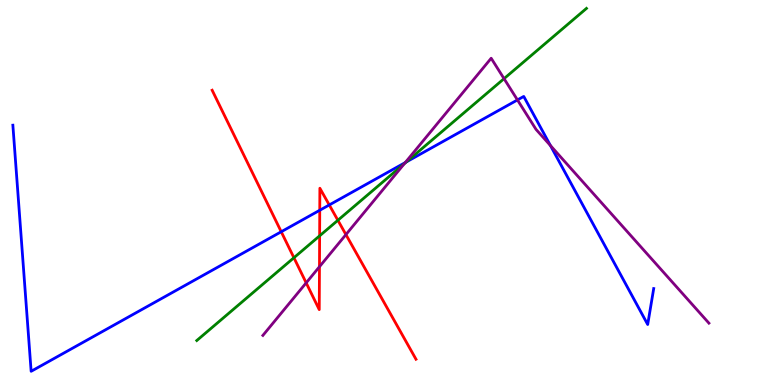[{'lines': ['blue', 'red'], 'intersections': [{'x': 3.63, 'y': 3.98}, {'x': 4.13, 'y': 4.54}, {'x': 4.25, 'y': 4.68}]}, {'lines': ['green', 'red'], 'intersections': [{'x': 3.79, 'y': 3.31}, {'x': 4.12, 'y': 3.87}, {'x': 4.36, 'y': 4.28}]}, {'lines': ['purple', 'red'], 'intersections': [{'x': 3.95, 'y': 2.65}, {'x': 4.12, 'y': 3.07}, {'x': 4.46, 'y': 3.91}]}, {'lines': ['blue', 'green'], 'intersections': [{'x': 5.24, 'y': 5.79}]}, {'lines': ['blue', 'purple'], 'intersections': [{'x': 5.23, 'y': 5.78}, {'x': 6.68, 'y': 7.4}, {'x': 7.1, 'y': 6.22}]}, {'lines': ['green', 'purple'], 'intersections': [{'x': 5.22, 'y': 5.75}, {'x': 6.5, 'y': 7.96}]}]